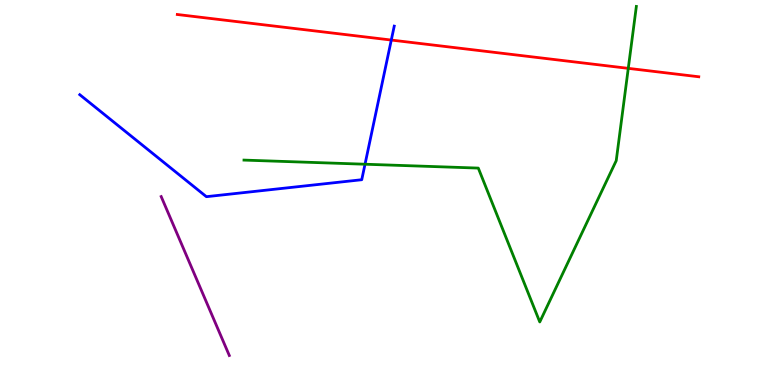[{'lines': ['blue', 'red'], 'intersections': [{'x': 5.05, 'y': 8.96}]}, {'lines': ['green', 'red'], 'intersections': [{'x': 8.11, 'y': 8.22}]}, {'lines': ['purple', 'red'], 'intersections': []}, {'lines': ['blue', 'green'], 'intersections': [{'x': 4.71, 'y': 5.73}]}, {'lines': ['blue', 'purple'], 'intersections': []}, {'lines': ['green', 'purple'], 'intersections': []}]